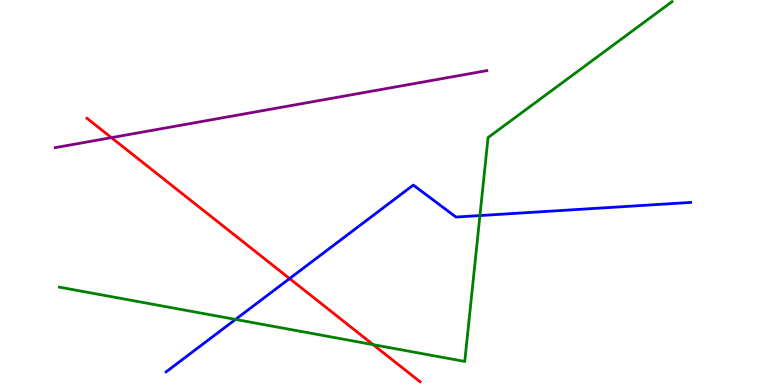[{'lines': ['blue', 'red'], 'intersections': [{'x': 3.74, 'y': 2.76}]}, {'lines': ['green', 'red'], 'intersections': [{'x': 4.81, 'y': 1.05}]}, {'lines': ['purple', 'red'], 'intersections': [{'x': 1.44, 'y': 6.43}]}, {'lines': ['blue', 'green'], 'intersections': [{'x': 3.04, 'y': 1.7}, {'x': 6.19, 'y': 4.4}]}, {'lines': ['blue', 'purple'], 'intersections': []}, {'lines': ['green', 'purple'], 'intersections': []}]